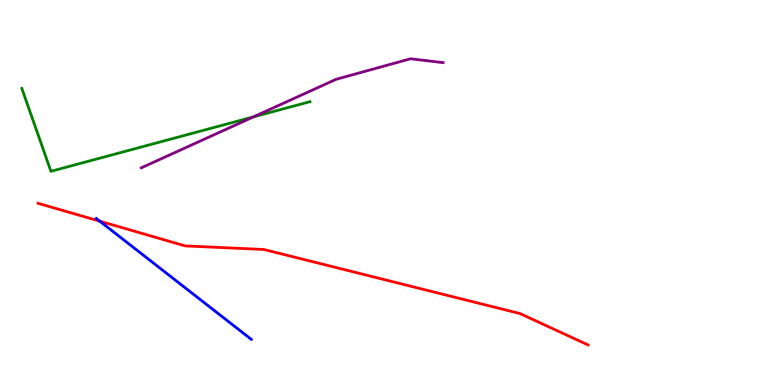[{'lines': ['blue', 'red'], 'intersections': [{'x': 1.29, 'y': 4.26}]}, {'lines': ['green', 'red'], 'intersections': []}, {'lines': ['purple', 'red'], 'intersections': []}, {'lines': ['blue', 'green'], 'intersections': []}, {'lines': ['blue', 'purple'], 'intersections': []}, {'lines': ['green', 'purple'], 'intersections': [{'x': 3.27, 'y': 6.96}]}]